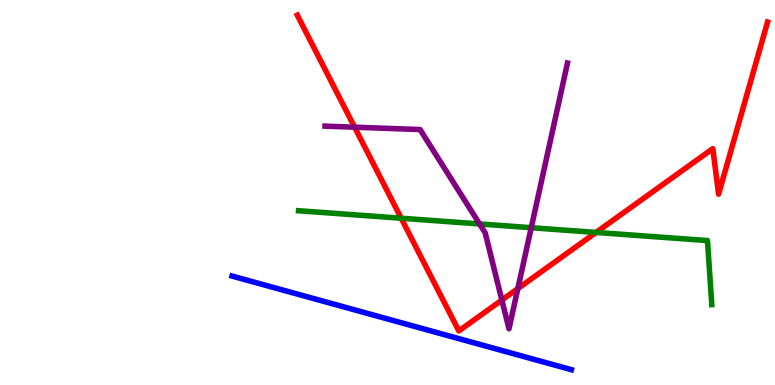[{'lines': ['blue', 'red'], 'intersections': []}, {'lines': ['green', 'red'], 'intersections': [{'x': 5.18, 'y': 4.33}, {'x': 7.69, 'y': 3.96}]}, {'lines': ['purple', 'red'], 'intersections': [{'x': 4.58, 'y': 6.7}, {'x': 6.48, 'y': 2.21}, {'x': 6.68, 'y': 2.5}]}, {'lines': ['blue', 'green'], 'intersections': []}, {'lines': ['blue', 'purple'], 'intersections': []}, {'lines': ['green', 'purple'], 'intersections': [{'x': 6.19, 'y': 4.18}, {'x': 6.85, 'y': 4.09}]}]